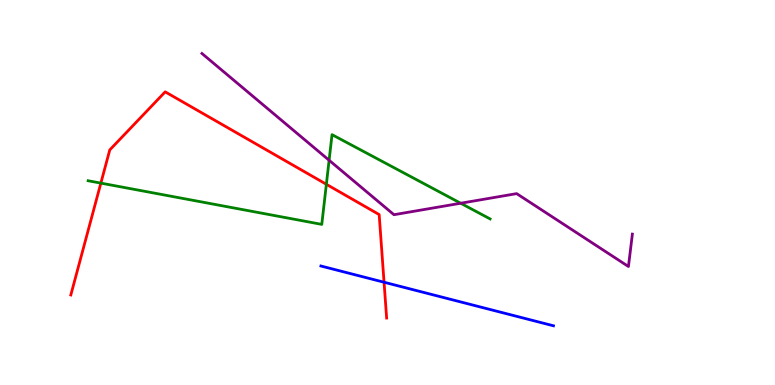[{'lines': ['blue', 'red'], 'intersections': [{'x': 4.96, 'y': 2.67}]}, {'lines': ['green', 'red'], 'intersections': [{'x': 1.3, 'y': 5.24}, {'x': 4.21, 'y': 5.21}]}, {'lines': ['purple', 'red'], 'intersections': []}, {'lines': ['blue', 'green'], 'intersections': []}, {'lines': ['blue', 'purple'], 'intersections': []}, {'lines': ['green', 'purple'], 'intersections': [{'x': 4.25, 'y': 5.84}, {'x': 5.94, 'y': 4.72}]}]